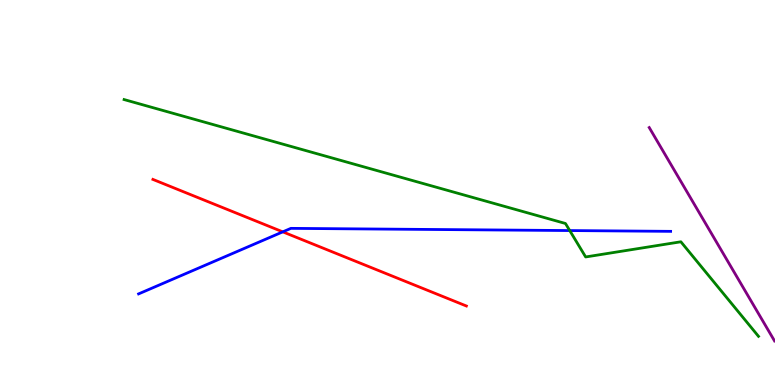[{'lines': ['blue', 'red'], 'intersections': [{'x': 3.65, 'y': 3.98}]}, {'lines': ['green', 'red'], 'intersections': []}, {'lines': ['purple', 'red'], 'intersections': []}, {'lines': ['blue', 'green'], 'intersections': [{'x': 7.35, 'y': 4.01}]}, {'lines': ['blue', 'purple'], 'intersections': []}, {'lines': ['green', 'purple'], 'intersections': []}]